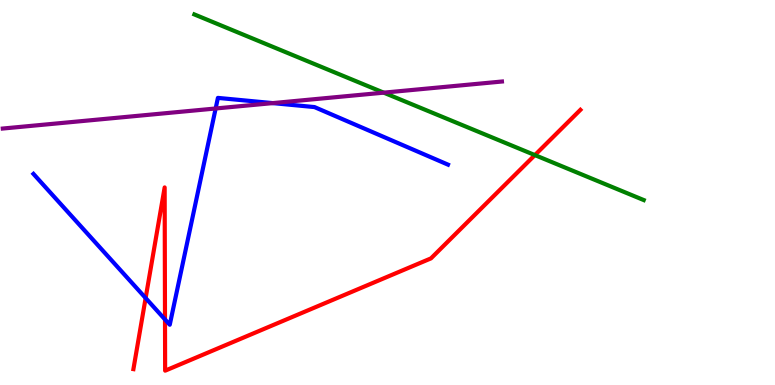[{'lines': ['blue', 'red'], 'intersections': [{'x': 1.88, 'y': 2.26}, {'x': 2.13, 'y': 1.7}]}, {'lines': ['green', 'red'], 'intersections': [{'x': 6.9, 'y': 5.97}]}, {'lines': ['purple', 'red'], 'intersections': []}, {'lines': ['blue', 'green'], 'intersections': []}, {'lines': ['blue', 'purple'], 'intersections': [{'x': 2.78, 'y': 7.18}, {'x': 3.52, 'y': 7.32}]}, {'lines': ['green', 'purple'], 'intersections': [{'x': 4.95, 'y': 7.59}]}]